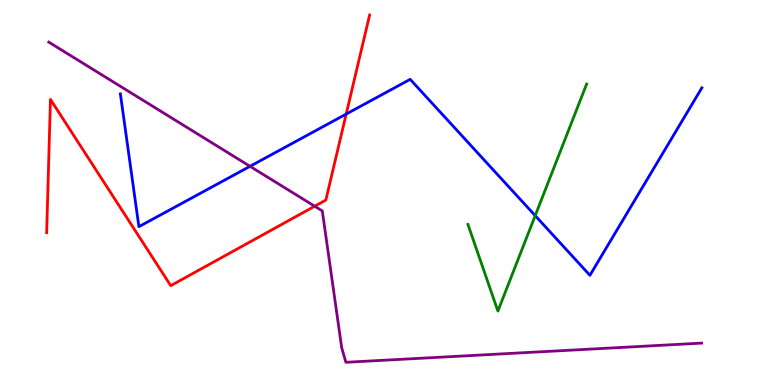[{'lines': ['blue', 'red'], 'intersections': [{'x': 4.47, 'y': 7.04}]}, {'lines': ['green', 'red'], 'intersections': []}, {'lines': ['purple', 'red'], 'intersections': [{'x': 4.06, 'y': 4.64}]}, {'lines': ['blue', 'green'], 'intersections': [{'x': 6.91, 'y': 4.4}]}, {'lines': ['blue', 'purple'], 'intersections': [{'x': 3.23, 'y': 5.68}]}, {'lines': ['green', 'purple'], 'intersections': []}]